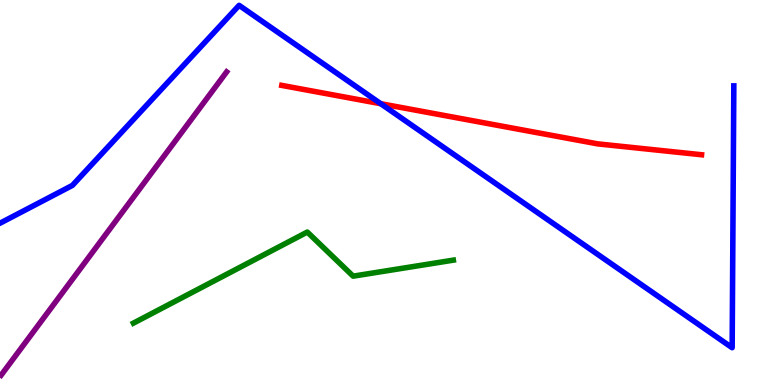[{'lines': ['blue', 'red'], 'intersections': [{'x': 4.91, 'y': 7.31}]}, {'lines': ['green', 'red'], 'intersections': []}, {'lines': ['purple', 'red'], 'intersections': []}, {'lines': ['blue', 'green'], 'intersections': []}, {'lines': ['blue', 'purple'], 'intersections': []}, {'lines': ['green', 'purple'], 'intersections': []}]